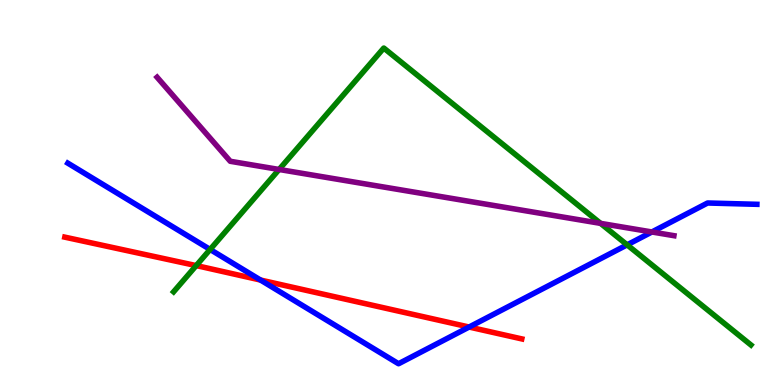[{'lines': ['blue', 'red'], 'intersections': [{'x': 3.36, 'y': 2.73}, {'x': 6.05, 'y': 1.51}]}, {'lines': ['green', 'red'], 'intersections': [{'x': 2.53, 'y': 3.1}]}, {'lines': ['purple', 'red'], 'intersections': []}, {'lines': ['blue', 'green'], 'intersections': [{'x': 2.71, 'y': 3.52}, {'x': 8.09, 'y': 3.64}]}, {'lines': ['blue', 'purple'], 'intersections': [{'x': 8.41, 'y': 3.97}]}, {'lines': ['green', 'purple'], 'intersections': [{'x': 3.6, 'y': 5.6}, {'x': 7.75, 'y': 4.2}]}]